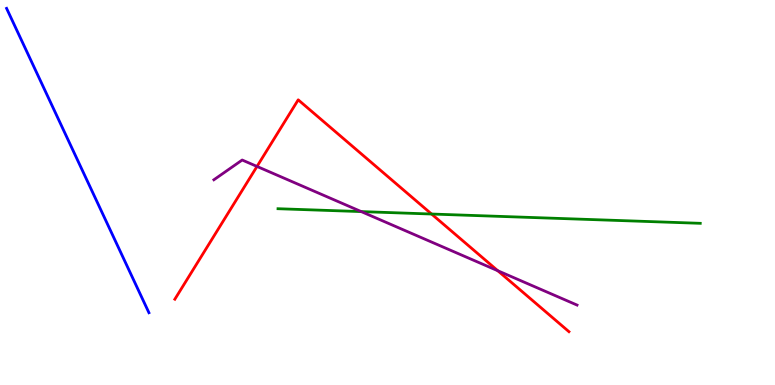[{'lines': ['blue', 'red'], 'intersections': []}, {'lines': ['green', 'red'], 'intersections': [{'x': 5.57, 'y': 4.44}]}, {'lines': ['purple', 'red'], 'intersections': [{'x': 3.32, 'y': 5.68}, {'x': 6.42, 'y': 2.97}]}, {'lines': ['blue', 'green'], 'intersections': []}, {'lines': ['blue', 'purple'], 'intersections': []}, {'lines': ['green', 'purple'], 'intersections': [{'x': 4.66, 'y': 4.5}]}]